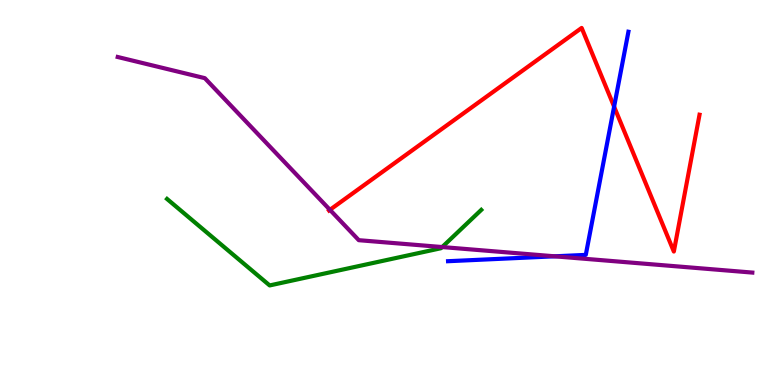[{'lines': ['blue', 'red'], 'intersections': [{'x': 7.92, 'y': 7.23}]}, {'lines': ['green', 'red'], 'intersections': []}, {'lines': ['purple', 'red'], 'intersections': [{'x': 4.26, 'y': 4.55}]}, {'lines': ['blue', 'green'], 'intersections': []}, {'lines': ['blue', 'purple'], 'intersections': [{'x': 7.16, 'y': 3.34}]}, {'lines': ['green', 'purple'], 'intersections': [{'x': 5.71, 'y': 3.58}]}]